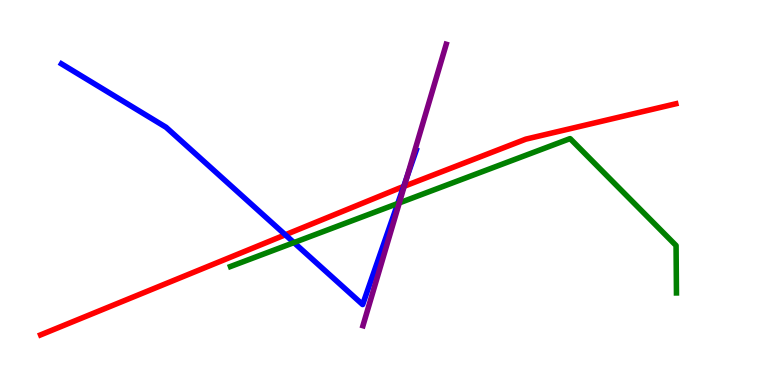[{'lines': ['blue', 'red'], 'intersections': [{'x': 3.68, 'y': 3.9}, {'x': 5.21, 'y': 5.16}]}, {'lines': ['green', 'red'], 'intersections': []}, {'lines': ['purple', 'red'], 'intersections': [{'x': 5.22, 'y': 5.16}]}, {'lines': ['blue', 'green'], 'intersections': [{'x': 3.79, 'y': 3.7}, {'x': 5.13, 'y': 4.71}]}, {'lines': ['blue', 'purple'], 'intersections': [{'x': 5.25, 'y': 5.4}]}, {'lines': ['green', 'purple'], 'intersections': [{'x': 5.15, 'y': 4.73}]}]